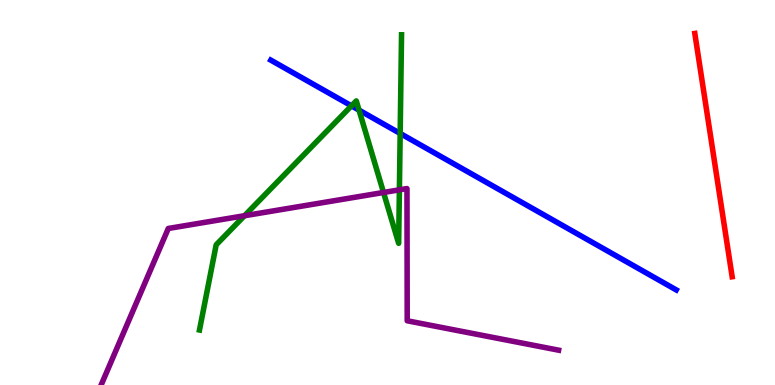[{'lines': ['blue', 'red'], 'intersections': []}, {'lines': ['green', 'red'], 'intersections': []}, {'lines': ['purple', 'red'], 'intersections': []}, {'lines': ['blue', 'green'], 'intersections': [{'x': 4.54, 'y': 7.25}, {'x': 4.63, 'y': 7.14}, {'x': 5.16, 'y': 6.53}]}, {'lines': ['blue', 'purple'], 'intersections': []}, {'lines': ['green', 'purple'], 'intersections': [{'x': 3.15, 'y': 4.4}, {'x': 4.95, 'y': 5.0}, {'x': 5.15, 'y': 5.07}]}]